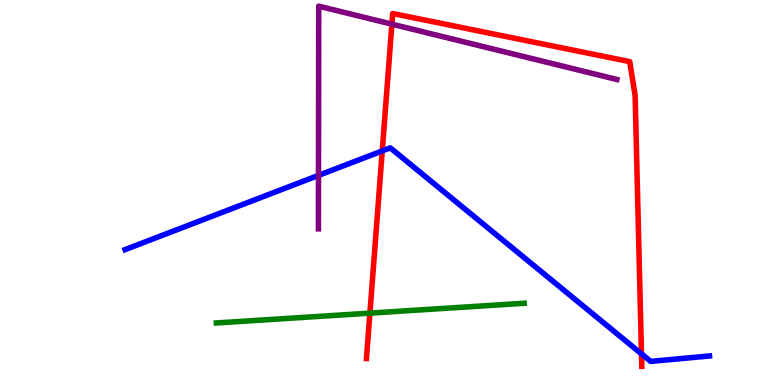[{'lines': ['blue', 'red'], 'intersections': [{'x': 4.93, 'y': 6.08}, {'x': 8.28, 'y': 0.81}]}, {'lines': ['green', 'red'], 'intersections': [{'x': 4.77, 'y': 1.87}]}, {'lines': ['purple', 'red'], 'intersections': [{'x': 5.06, 'y': 9.37}]}, {'lines': ['blue', 'green'], 'intersections': []}, {'lines': ['blue', 'purple'], 'intersections': [{'x': 4.11, 'y': 5.44}]}, {'lines': ['green', 'purple'], 'intersections': []}]